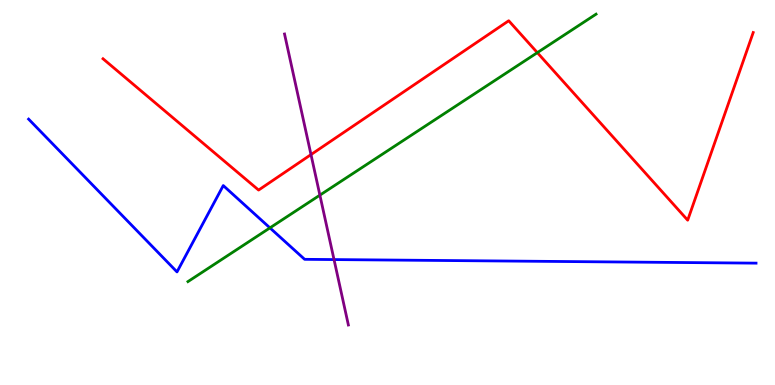[{'lines': ['blue', 'red'], 'intersections': []}, {'lines': ['green', 'red'], 'intersections': [{'x': 6.93, 'y': 8.63}]}, {'lines': ['purple', 'red'], 'intersections': [{'x': 4.01, 'y': 5.98}]}, {'lines': ['blue', 'green'], 'intersections': [{'x': 3.48, 'y': 4.08}]}, {'lines': ['blue', 'purple'], 'intersections': [{'x': 4.31, 'y': 3.26}]}, {'lines': ['green', 'purple'], 'intersections': [{'x': 4.13, 'y': 4.93}]}]